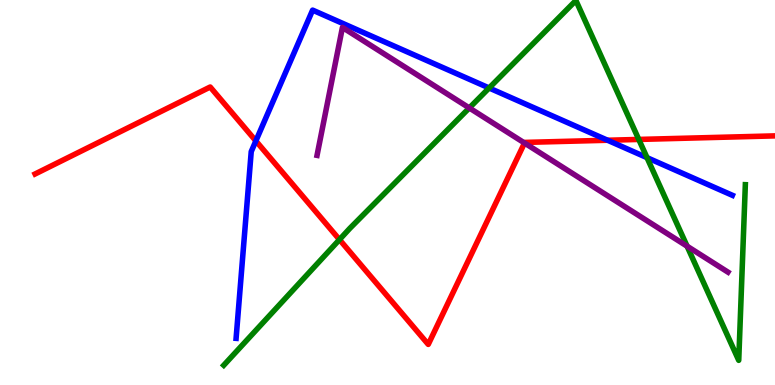[{'lines': ['blue', 'red'], 'intersections': [{'x': 3.3, 'y': 6.34}, {'x': 7.84, 'y': 6.36}]}, {'lines': ['green', 'red'], 'intersections': [{'x': 4.38, 'y': 3.78}, {'x': 8.24, 'y': 6.38}]}, {'lines': ['purple', 'red'], 'intersections': [{'x': 6.77, 'y': 6.29}]}, {'lines': ['blue', 'green'], 'intersections': [{'x': 6.31, 'y': 7.71}, {'x': 8.35, 'y': 5.91}]}, {'lines': ['blue', 'purple'], 'intersections': []}, {'lines': ['green', 'purple'], 'intersections': [{'x': 6.06, 'y': 7.2}, {'x': 8.87, 'y': 3.61}]}]